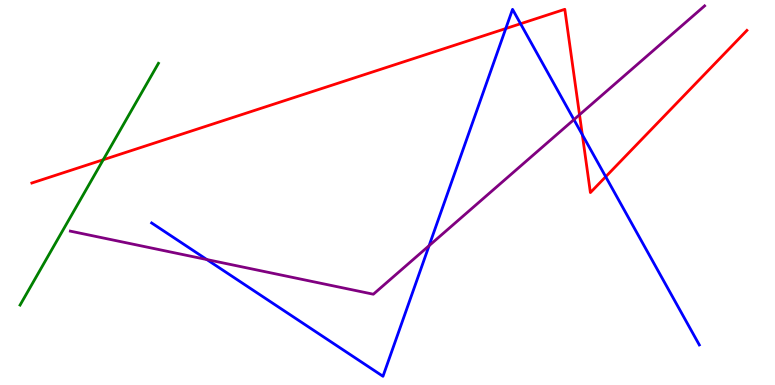[{'lines': ['blue', 'red'], 'intersections': [{'x': 6.53, 'y': 9.26}, {'x': 6.72, 'y': 9.38}, {'x': 7.51, 'y': 6.5}, {'x': 7.82, 'y': 5.41}]}, {'lines': ['green', 'red'], 'intersections': [{'x': 1.33, 'y': 5.85}]}, {'lines': ['purple', 'red'], 'intersections': [{'x': 7.48, 'y': 7.02}]}, {'lines': ['blue', 'green'], 'intersections': []}, {'lines': ['blue', 'purple'], 'intersections': [{'x': 2.67, 'y': 3.26}, {'x': 5.54, 'y': 3.62}, {'x': 7.41, 'y': 6.89}]}, {'lines': ['green', 'purple'], 'intersections': []}]